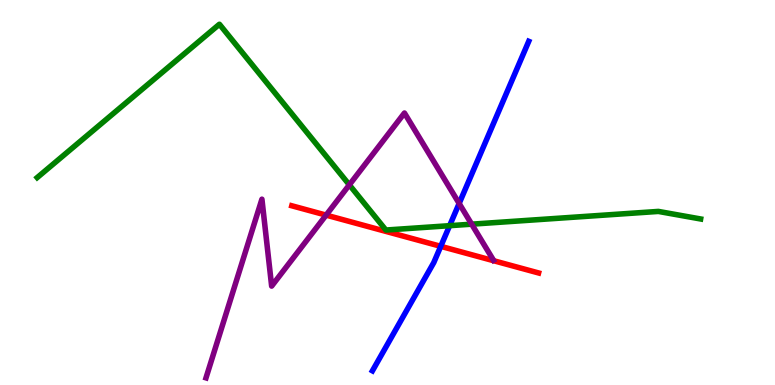[{'lines': ['blue', 'red'], 'intersections': [{'x': 5.69, 'y': 3.6}]}, {'lines': ['green', 'red'], 'intersections': []}, {'lines': ['purple', 'red'], 'intersections': [{'x': 4.21, 'y': 4.41}]}, {'lines': ['blue', 'green'], 'intersections': [{'x': 5.8, 'y': 4.14}]}, {'lines': ['blue', 'purple'], 'intersections': [{'x': 5.92, 'y': 4.72}]}, {'lines': ['green', 'purple'], 'intersections': [{'x': 4.51, 'y': 5.2}, {'x': 6.09, 'y': 4.18}]}]